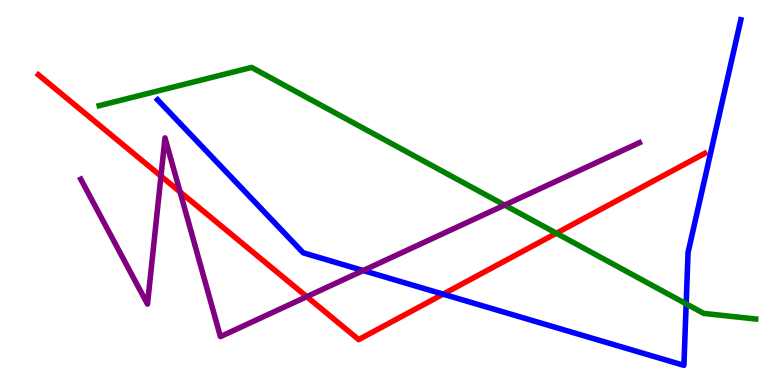[{'lines': ['blue', 'red'], 'intersections': [{'x': 5.72, 'y': 2.36}]}, {'lines': ['green', 'red'], 'intersections': [{'x': 7.18, 'y': 3.94}]}, {'lines': ['purple', 'red'], 'intersections': [{'x': 2.08, 'y': 5.43}, {'x': 2.32, 'y': 5.02}, {'x': 3.96, 'y': 2.29}]}, {'lines': ['blue', 'green'], 'intersections': [{'x': 8.85, 'y': 2.11}]}, {'lines': ['blue', 'purple'], 'intersections': [{'x': 4.69, 'y': 2.97}]}, {'lines': ['green', 'purple'], 'intersections': [{'x': 6.51, 'y': 4.67}]}]